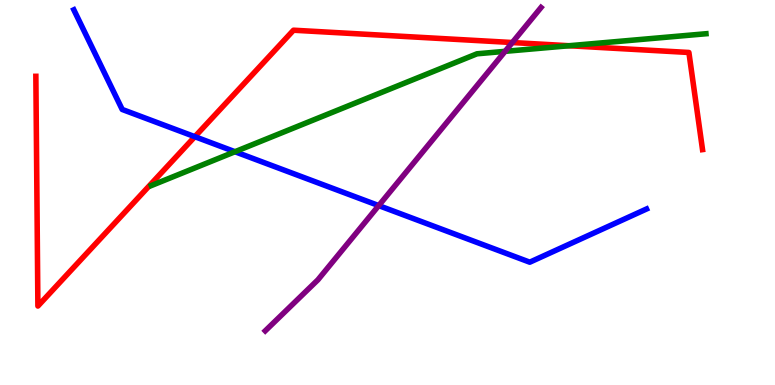[{'lines': ['blue', 'red'], 'intersections': [{'x': 2.51, 'y': 6.45}]}, {'lines': ['green', 'red'], 'intersections': [{'x': 7.34, 'y': 8.81}]}, {'lines': ['purple', 'red'], 'intersections': [{'x': 6.61, 'y': 8.9}]}, {'lines': ['blue', 'green'], 'intersections': [{'x': 3.03, 'y': 6.06}]}, {'lines': ['blue', 'purple'], 'intersections': [{'x': 4.89, 'y': 4.66}]}, {'lines': ['green', 'purple'], 'intersections': [{'x': 6.52, 'y': 8.67}]}]